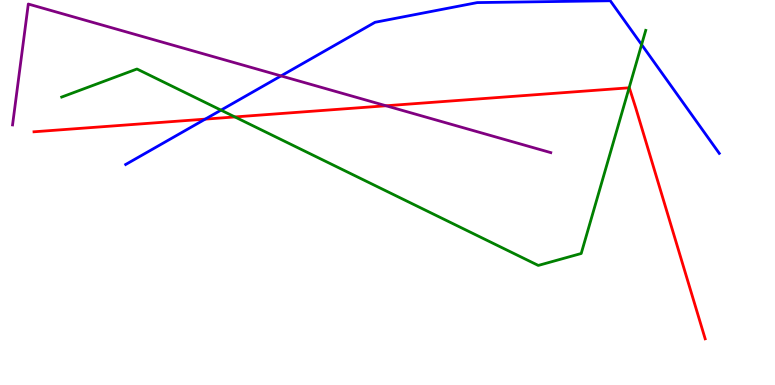[{'lines': ['blue', 'red'], 'intersections': [{'x': 2.65, 'y': 6.91}]}, {'lines': ['green', 'red'], 'intersections': [{'x': 3.03, 'y': 6.96}, {'x': 8.12, 'y': 7.72}]}, {'lines': ['purple', 'red'], 'intersections': [{'x': 4.98, 'y': 7.25}]}, {'lines': ['blue', 'green'], 'intersections': [{'x': 2.85, 'y': 7.14}, {'x': 8.28, 'y': 8.84}]}, {'lines': ['blue', 'purple'], 'intersections': [{'x': 3.63, 'y': 8.03}]}, {'lines': ['green', 'purple'], 'intersections': []}]